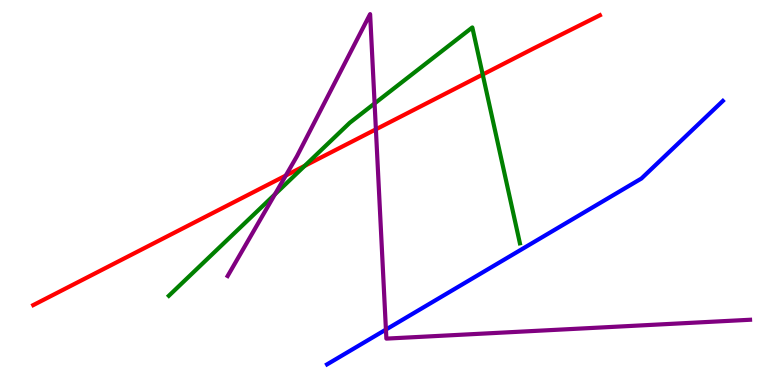[{'lines': ['blue', 'red'], 'intersections': []}, {'lines': ['green', 'red'], 'intersections': [{'x': 3.93, 'y': 5.69}, {'x': 6.23, 'y': 8.06}]}, {'lines': ['purple', 'red'], 'intersections': [{'x': 3.69, 'y': 5.44}, {'x': 4.85, 'y': 6.64}]}, {'lines': ['blue', 'green'], 'intersections': []}, {'lines': ['blue', 'purple'], 'intersections': [{'x': 4.98, 'y': 1.44}]}, {'lines': ['green', 'purple'], 'intersections': [{'x': 3.55, 'y': 4.95}, {'x': 4.83, 'y': 7.31}]}]